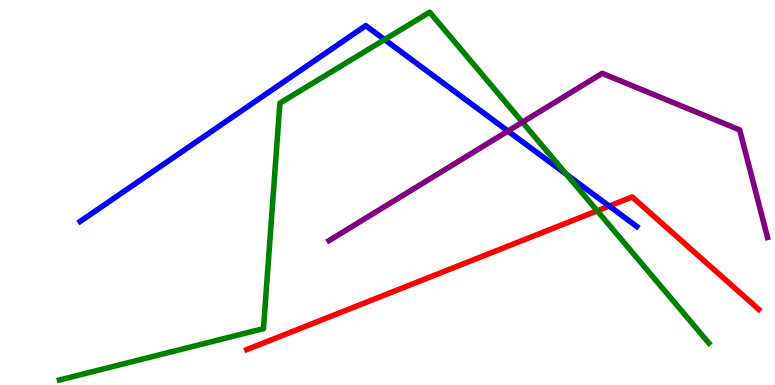[{'lines': ['blue', 'red'], 'intersections': [{'x': 7.86, 'y': 4.65}]}, {'lines': ['green', 'red'], 'intersections': [{'x': 7.71, 'y': 4.52}]}, {'lines': ['purple', 'red'], 'intersections': []}, {'lines': ['blue', 'green'], 'intersections': [{'x': 4.96, 'y': 8.97}, {'x': 7.31, 'y': 5.47}]}, {'lines': ['blue', 'purple'], 'intersections': [{'x': 6.55, 'y': 6.6}]}, {'lines': ['green', 'purple'], 'intersections': [{'x': 6.74, 'y': 6.83}]}]